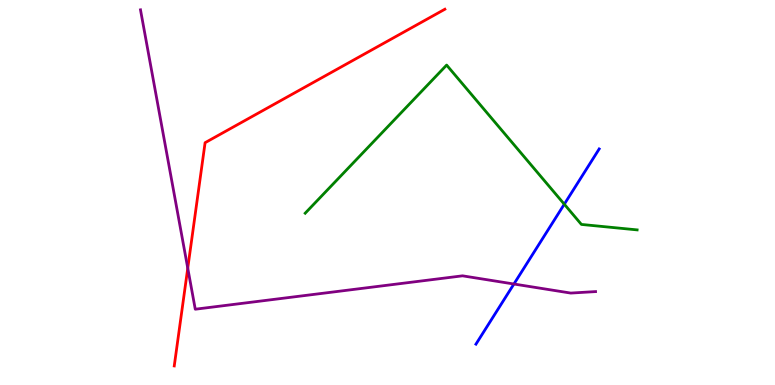[{'lines': ['blue', 'red'], 'intersections': []}, {'lines': ['green', 'red'], 'intersections': []}, {'lines': ['purple', 'red'], 'intersections': [{'x': 2.42, 'y': 3.03}]}, {'lines': ['blue', 'green'], 'intersections': [{'x': 7.28, 'y': 4.7}]}, {'lines': ['blue', 'purple'], 'intersections': [{'x': 6.63, 'y': 2.62}]}, {'lines': ['green', 'purple'], 'intersections': []}]